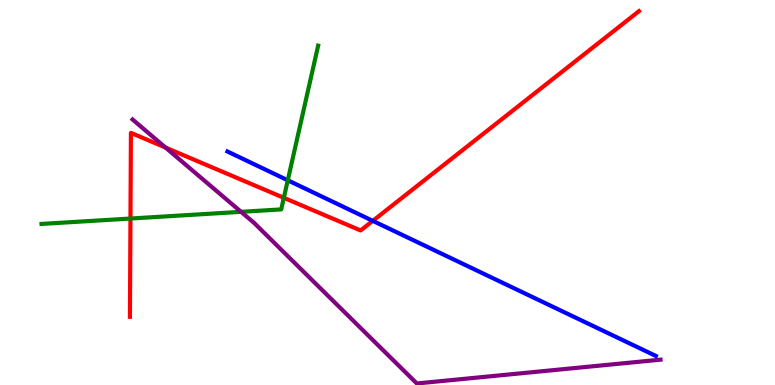[{'lines': ['blue', 'red'], 'intersections': [{'x': 4.81, 'y': 4.26}]}, {'lines': ['green', 'red'], 'intersections': [{'x': 1.68, 'y': 4.32}, {'x': 3.66, 'y': 4.86}]}, {'lines': ['purple', 'red'], 'intersections': [{'x': 2.14, 'y': 6.17}]}, {'lines': ['blue', 'green'], 'intersections': [{'x': 3.71, 'y': 5.32}]}, {'lines': ['blue', 'purple'], 'intersections': []}, {'lines': ['green', 'purple'], 'intersections': [{'x': 3.11, 'y': 4.5}]}]